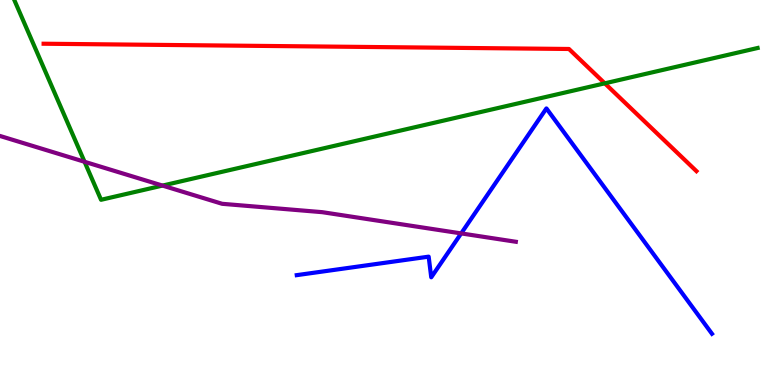[{'lines': ['blue', 'red'], 'intersections': []}, {'lines': ['green', 'red'], 'intersections': [{'x': 7.8, 'y': 7.84}]}, {'lines': ['purple', 'red'], 'intersections': []}, {'lines': ['blue', 'green'], 'intersections': []}, {'lines': ['blue', 'purple'], 'intersections': [{'x': 5.95, 'y': 3.94}]}, {'lines': ['green', 'purple'], 'intersections': [{'x': 1.09, 'y': 5.8}, {'x': 2.1, 'y': 5.18}]}]